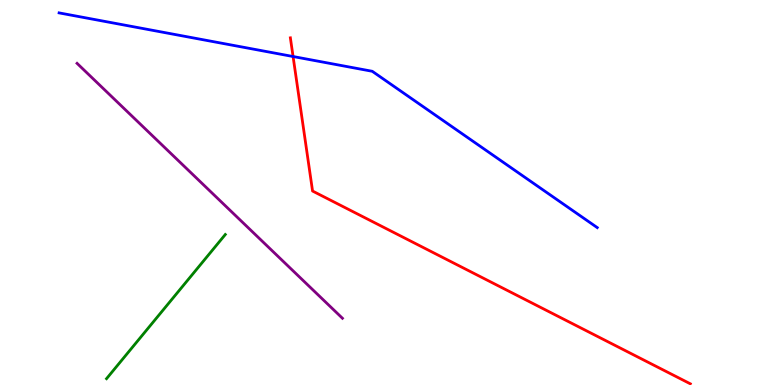[{'lines': ['blue', 'red'], 'intersections': [{'x': 3.78, 'y': 8.53}]}, {'lines': ['green', 'red'], 'intersections': []}, {'lines': ['purple', 'red'], 'intersections': []}, {'lines': ['blue', 'green'], 'intersections': []}, {'lines': ['blue', 'purple'], 'intersections': []}, {'lines': ['green', 'purple'], 'intersections': []}]